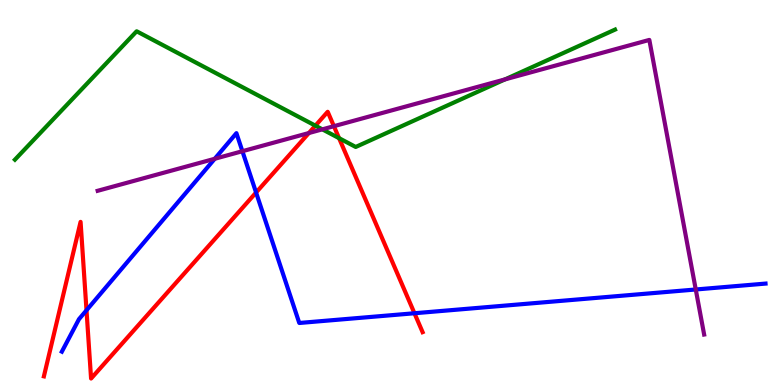[{'lines': ['blue', 'red'], 'intersections': [{'x': 1.12, 'y': 1.94}, {'x': 3.3, 'y': 5.0}, {'x': 5.35, 'y': 1.86}]}, {'lines': ['green', 'red'], 'intersections': [{'x': 4.07, 'y': 6.74}, {'x': 4.37, 'y': 6.41}]}, {'lines': ['purple', 'red'], 'intersections': [{'x': 3.99, 'y': 6.54}, {'x': 4.31, 'y': 6.72}]}, {'lines': ['blue', 'green'], 'intersections': []}, {'lines': ['blue', 'purple'], 'intersections': [{'x': 2.77, 'y': 5.88}, {'x': 3.13, 'y': 6.07}, {'x': 8.98, 'y': 2.48}]}, {'lines': ['green', 'purple'], 'intersections': [{'x': 4.16, 'y': 6.64}, {'x': 6.52, 'y': 7.94}]}]